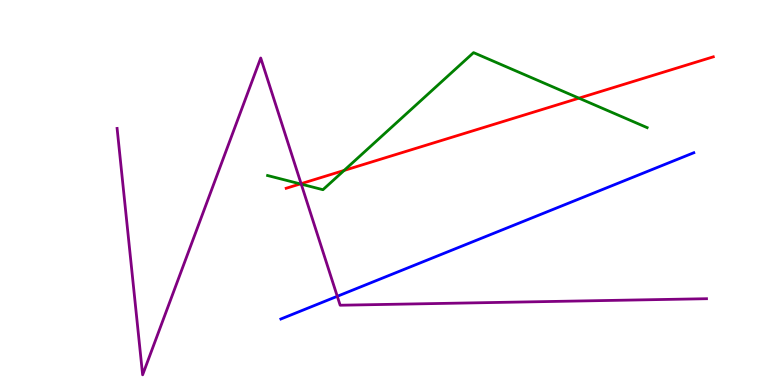[{'lines': ['blue', 'red'], 'intersections': []}, {'lines': ['green', 'red'], 'intersections': [{'x': 3.88, 'y': 5.22}, {'x': 4.44, 'y': 5.57}, {'x': 7.47, 'y': 7.45}]}, {'lines': ['purple', 'red'], 'intersections': [{'x': 3.89, 'y': 5.23}]}, {'lines': ['blue', 'green'], 'intersections': []}, {'lines': ['blue', 'purple'], 'intersections': [{'x': 4.35, 'y': 2.3}]}, {'lines': ['green', 'purple'], 'intersections': [{'x': 3.89, 'y': 5.22}]}]